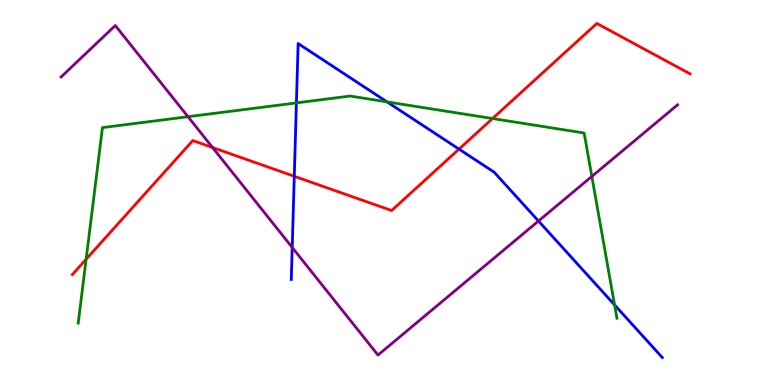[{'lines': ['blue', 'red'], 'intersections': [{'x': 3.8, 'y': 5.42}, {'x': 5.92, 'y': 6.13}]}, {'lines': ['green', 'red'], 'intersections': [{'x': 1.11, 'y': 3.27}, {'x': 6.36, 'y': 6.92}]}, {'lines': ['purple', 'red'], 'intersections': [{'x': 2.74, 'y': 6.17}]}, {'lines': ['blue', 'green'], 'intersections': [{'x': 3.82, 'y': 7.33}, {'x': 4.99, 'y': 7.35}, {'x': 7.93, 'y': 2.08}]}, {'lines': ['blue', 'purple'], 'intersections': [{'x': 3.77, 'y': 3.57}, {'x': 6.95, 'y': 4.26}]}, {'lines': ['green', 'purple'], 'intersections': [{'x': 2.43, 'y': 6.97}, {'x': 7.64, 'y': 5.42}]}]